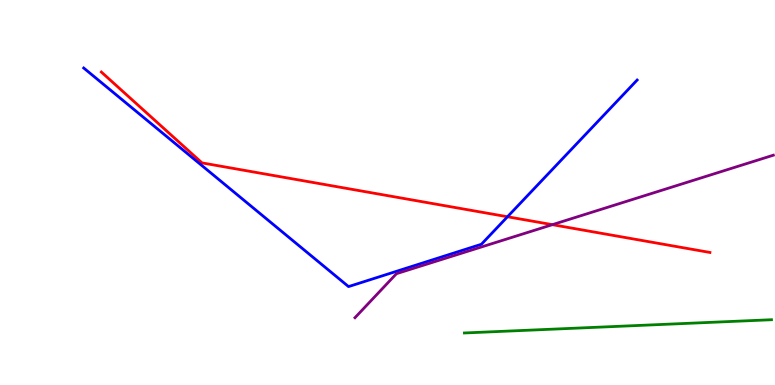[{'lines': ['blue', 'red'], 'intersections': [{'x': 6.55, 'y': 4.37}]}, {'lines': ['green', 'red'], 'intersections': []}, {'lines': ['purple', 'red'], 'intersections': [{'x': 7.13, 'y': 4.16}]}, {'lines': ['blue', 'green'], 'intersections': []}, {'lines': ['blue', 'purple'], 'intersections': []}, {'lines': ['green', 'purple'], 'intersections': []}]